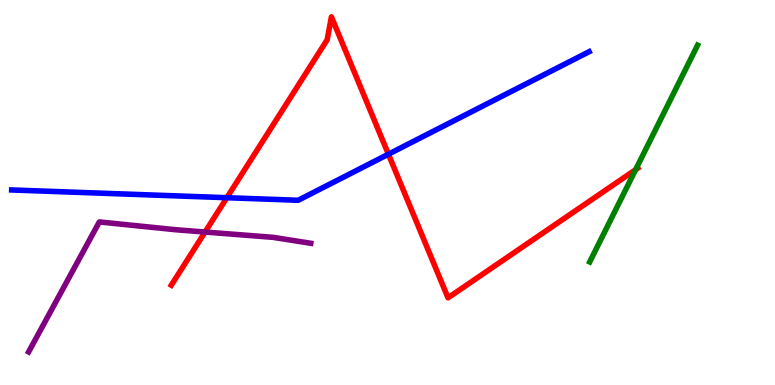[{'lines': ['blue', 'red'], 'intersections': [{'x': 2.93, 'y': 4.86}, {'x': 5.01, 'y': 5.99}]}, {'lines': ['green', 'red'], 'intersections': [{'x': 8.2, 'y': 5.59}]}, {'lines': ['purple', 'red'], 'intersections': [{'x': 2.65, 'y': 3.97}]}, {'lines': ['blue', 'green'], 'intersections': []}, {'lines': ['blue', 'purple'], 'intersections': []}, {'lines': ['green', 'purple'], 'intersections': []}]